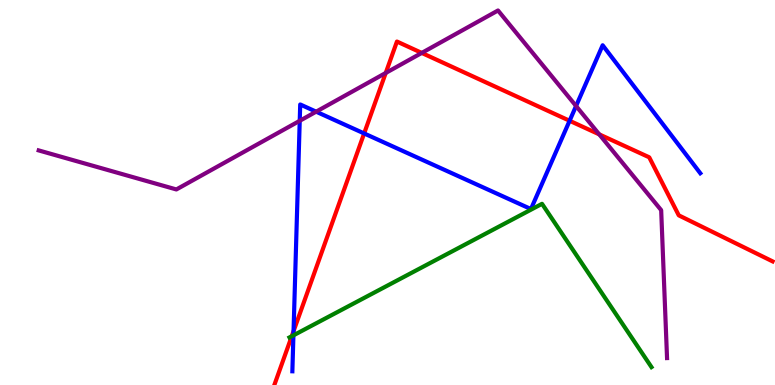[{'lines': ['blue', 'red'], 'intersections': [{'x': 3.79, 'y': 1.4}, {'x': 4.7, 'y': 6.53}, {'x': 7.35, 'y': 6.86}]}, {'lines': ['green', 'red'], 'intersections': [{'x': 3.76, 'y': 1.27}]}, {'lines': ['purple', 'red'], 'intersections': [{'x': 4.98, 'y': 8.1}, {'x': 5.44, 'y': 8.63}, {'x': 7.73, 'y': 6.51}]}, {'lines': ['blue', 'green'], 'intersections': [{'x': 3.79, 'y': 1.29}]}, {'lines': ['blue', 'purple'], 'intersections': [{'x': 3.87, 'y': 6.86}, {'x': 4.08, 'y': 7.1}, {'x': 7.43, 'y': 7.25}]}, {'lines': ['green', 'purple'], 'intersections': []}]